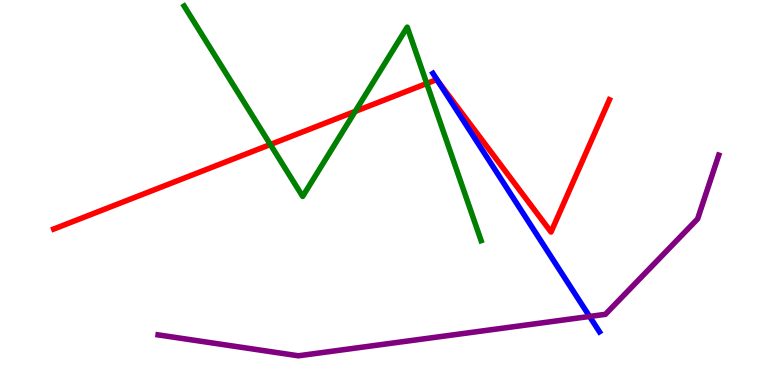[{'lines': ['blue', 'red'], 'intersections': [{'x': 5.65, 'y': 7.88}]}, {'lines': ['green', 'red'], 'intersections': [{'x': 3.49, 'y': 6.25}, {'x': 4.58, 'y': 7.11}, {'x': 5.51, 'y': 7.83}]}, {'lines': ['purple', 'red'], 'intersections': []}, {'lines': ['blue', 'green'], 'intersections': []}, {'lines': ['blue', 'purple'], 'intersections': [{'x': 7.61, 'y': 1.78}]}, {'lines': ['green', 'purple'], 'intersections': []}]